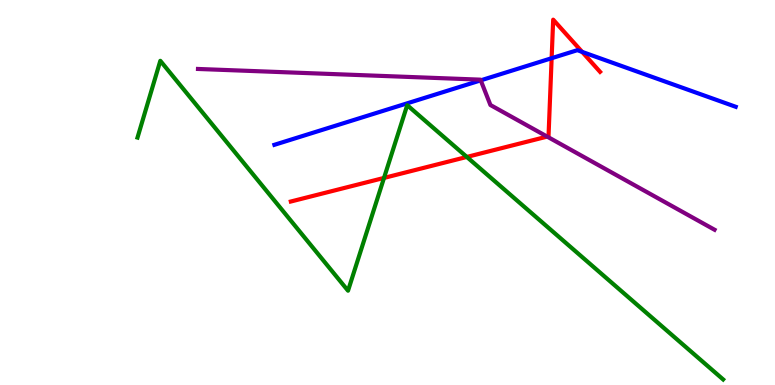[{'lines': ['blue', 'red'], 'intersections': [{'x': 7.12, 'y': 8.49}, {'x': 7.51, 'y': 8.65}]}, {'lines': ['green', 'red'], 'intersections': [{'x': 4.95, 'y': 5.38}, {'x': 6.02, 'y': 5.92}]}, {'lines': ['purple', 'red'], 'intersections': [{'x': 7.06, 'y': 6.45}]}, {'lines': ['blue', 'green'], 'intersections': []}, {'lines': ['blue', 'purple'], 'intersections': [{'x': 6.2, 'y': 7.91}]}, {'lines': ['green', 'purple'], 'intersections': []}]